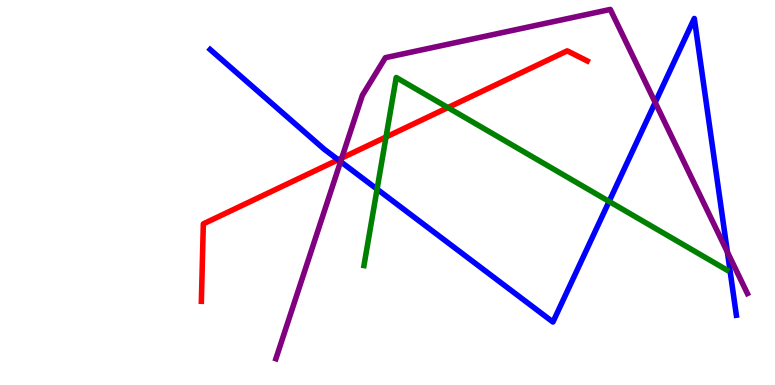[{'lines': ['blue', 'red'], 'intersections': [{'x': 4.36, 'y': 5.85}]}, {'lines': ['green', 'red'], 'intersections': [{'x': 4.98, 'y': 6.44}, {'x': 5.78, 'y': 7.21}]}, {'lines': ['purple', 'red'], 'intersections': [{'x': 4.41, 'y': 5.89}]}, {'lines': ['blue', 'green'], 'intersections': [{'x': 4.87, 'y': 5.09}, {'x': 7.86, 'y': 4.77}]}, {'lines': ['blue', 'purple'], 'intersections': [{'x': 4.39, 'y': 5.8}, {'x': 8.45, 'y': 7.34}, {'x': 9.39, 'y': 3.45}]}, {'lines': ['green', 'purple'], 'intersections': []}]